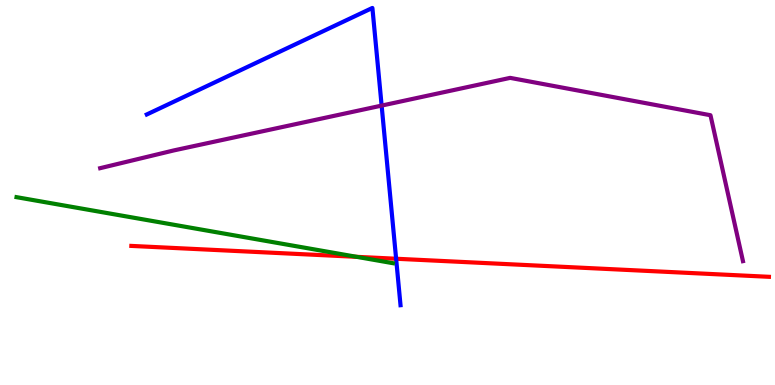[{'lines': ['blue', 'red'], 'intersections': [{'x': 5.11, 'y': 3.28}]}, {'lines': ['green', 'red'], 'intersections': [{'x': 4.6, 'y': 3.33}]}, {'lines': ['purple', 'red'], 'intersections': []}, {'lines': ['blue', 'green'], 'intersections': []}, {'lines': ['blue', 'purple'], 'intersections': [{'x': 4.92, 'y': 7.26}]}, {'lines': ['green', 'purple'], 'intersections': []}]